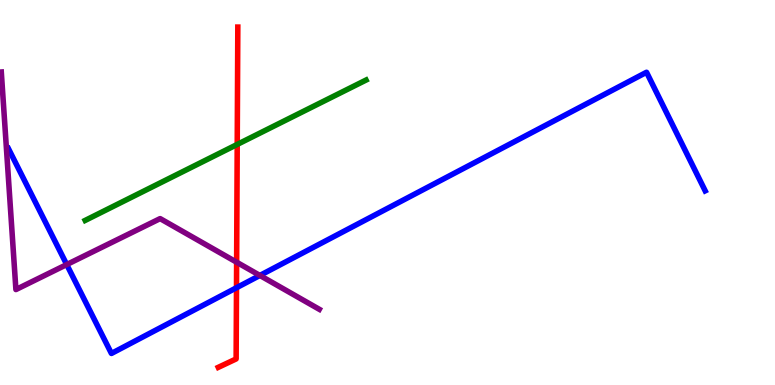[{'lines': ['blue', 'red'], 'intersections': [{'x': 3.05, 'y': 2.53}]}, {'lines': ['green', 'red'], 'intersections': [{'x': 3.06, 'y': 6.25}]}, {'lines': ['purple', 'red'], 'intersections': [{'x': 3.05, 'y': 3.19}]}, {'lines': ['blue', 'green'], 'intersections': []}, {'lines': ['blue', 'purple'], 'intersections': [{'x': 0.861, 'y': 3.13}, {'x': 3.35, 'y': 2.85}]}, {'lines': ['green', 'purple'], 'intersections': []}]